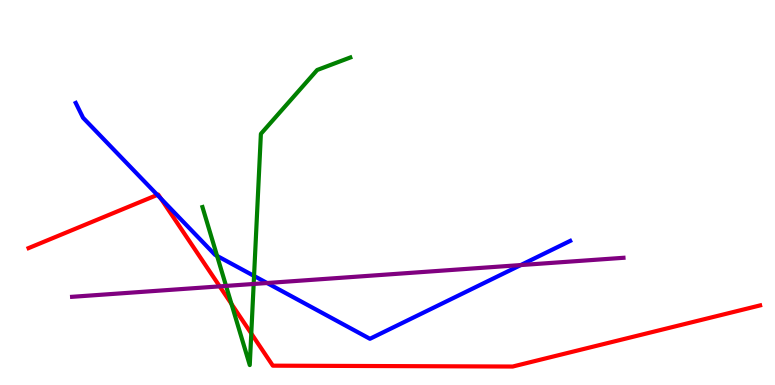[{'lines': ['blue', 'red'], 'intersections': [{'x': 2.03, 'y': 4.94}, {'x': 2.08, 'y': 4.84}]}, {'lines': ['green', 'red'], 'intersections': [{'x': 2.99, 'y': 2.11}, {'x': 3.24, 'y': 1.34}]}, {'lines': ['purple', 'red'], 'intersections': [{'x': 2.83, 'y': 2.56}]}, {'lines': ['blue', 'green'], 'intersections': [{'x': 2.8, 'y': 3.35}, {'x': 3.28, 'y': 2.83}]}, {'lines': ['blue', 'purple'], 'intersections': [{'x': 3.45, 'y': 2.65}, {'x': 6.72, 'y': 3.12}]}, {'lines': ['green', 'purple'], 'intersections': [{'x': 2.92, 'y': 2.57}, {'x': 3.27, 'y': 2.62}]}]